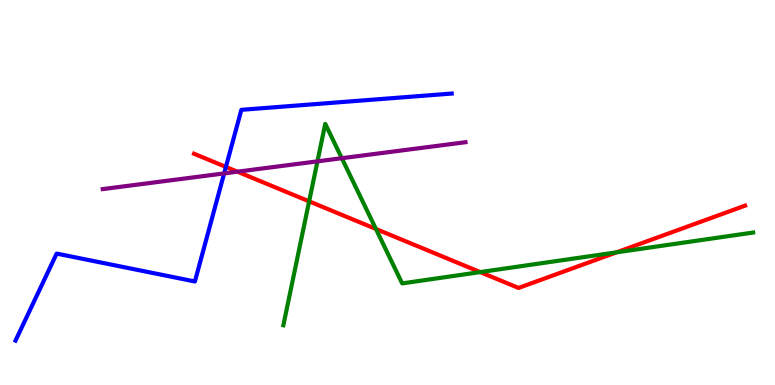[{'lines': ['blue', 'red'], 'intersections': [{'x': 2.91, 'y': 5.66}]}, {'lines': ['green', 'red'], 'intersections': [{'x': 3.99, 'y': 4.77}, {'x': 4.85, 'y': 4.05}, {'x': 6.2, 'y': 2.93}, {'x': 7.96, 'y': 3.45}]}, {'lines': ['purple', 'red'], 'intersections': [{'x': 3.06, 'y': 5.54}]}, {'lines': ['blue', 'green'], 'intersections': []}, {'lines': ['blue', 'purple'], 'intersections': [{'x': 2.89, 'y': 5.5}]}, {'lines': ['green', 'purple'], 'intersections': [{'x': 4.1, 'y': 5.81}, {'x': 4.41, 'y': 5.89}]}]